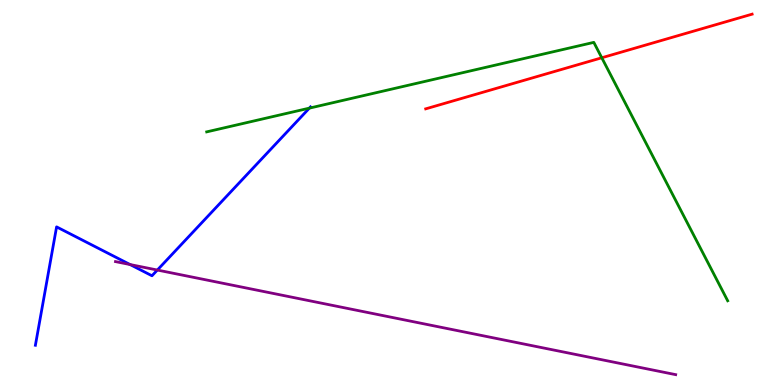[{'lines': ['blue', 'red'], 'intersections': []}, {'lines': ['green', 'red'], 'intersections': [{'x': 7.76, 'y': 8.5}]}, {'lines': ['purple', 'red'], 'intersections': []}, {'lines': ['blue', 'green'], 'intersections': [{'x': 3.99, 'y': 7.19}]}, {'lines': ['blue', 'purple'], 'intersections': [{'x': 1.68, 'y': 3.13}, {'x': 2.03, 'y': 2.99}]}, {'lines': ['green', 'purple'], 'intersections': []}]